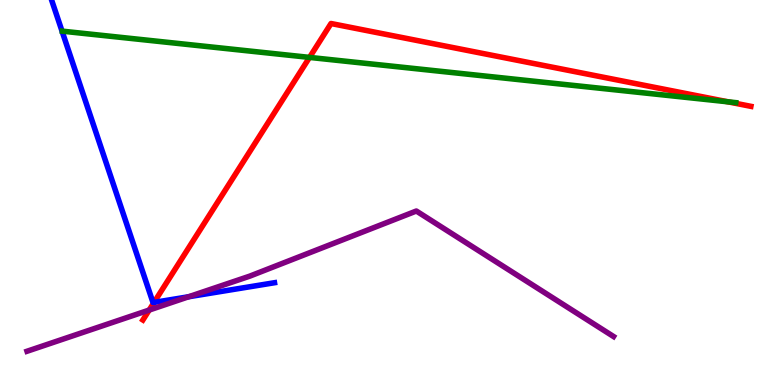[{'lines': ['blue', 'red'], 'intersections': [{'x': 1.99, 'y': 2.15}]}, {'lines': ['green', 'red'], 'intersections': [{'x': 3.99, 'y': 8.51}, {'x': 9.39, 'y': 7.36}]}, {'lines': ['purple', 'red'], 'intersections': [{'x': 1.93, 'y': 1.95}]}, {'lines': ['blue', 'green'], 'intersections': []}, {'lines': ['blue', 'purple'], 'intersections': [{'x': 2.43, 'y': 2.29}]}, {'lines': ['green', 'purple'], 'intersections': []}]